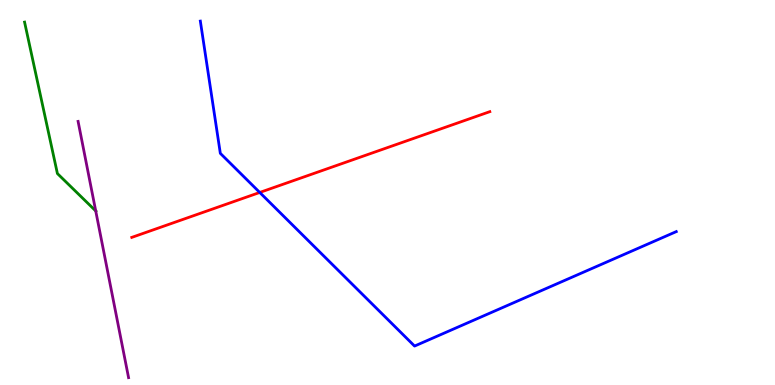[{'lines': ['blue', 'red'], 'intersections': [{'x': 3.35, 'y': 5.0}]}, {'lines': ['green', 'red'], 'intersections': []}, {'lines': ['purple', 'red'], 'intersections': []}, {'lines': ['blue', 'green'], 'intersections': []}, {'lines': ['blue', 'purple'], 'intersections': []}, {'lines': ['green', 'purple'], 'intersections': [{'x': 1.24, 'y': 4.52}]}]